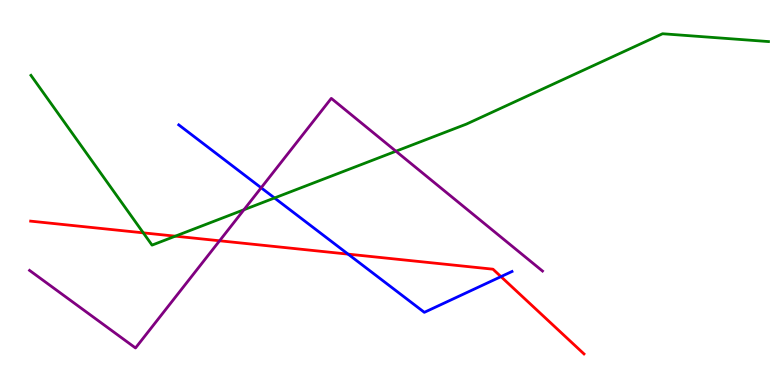[{'lines': ['blue', 'red'], 'intersections': [{'x': 4.49, 'y': 3.4}, {'x': 6.46, 'y': 2.81}]}, {'lines': ['green', 'red'], 'intersections': [{'x': 1.85, 'y': 3.95}, {'x': 2.26, 'y': 3.87}]}, {'lines': ['purple', 'red'], 'intersections': [{'x': 2.83, 'y': 3.75}]}, {'lines': ['blue', 'green'], 'intersections': [{'x': 3.54, 'y': 4.86}]}, {'lines': ['blue', 'purple'], 'intersections': [{'x': 3.37, 'y': 5.12}]}, {'lines': ['green', 'purple'], 'intersections': [{'x': 3.15, 'y': 4.55}, {'x': 5.11, 'y': 6.07}]}]